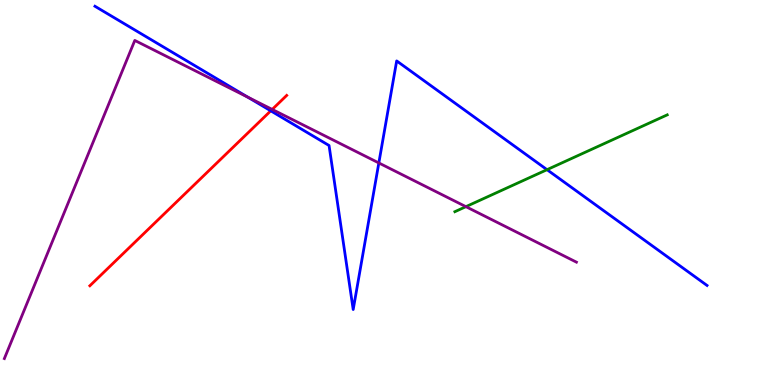[{'lines': ['blue', 'red'], 'intersections': [{'x': 3.49, 'y': 7.12}]}, {'lines': ['green', 'red'], 'intersections': []}, {'lines': ['purple', 'red'], 'intersections': [{'x': 3.51, 'y': 7.16}]}, {'lines': ['blue', 'green'], 'intersections': [{'x': 7.06, 'y': 5.59}]}, {'lines': ['blue', 'purple'], 'intersections': [{'x': 3.2, 'y': 7.48}, {'x': 4.89, 'y': 5.77}]}, {'lines': ['green', 'purple'], 'intersections': [{'x': 6.01, 'y': 4.63}]}]